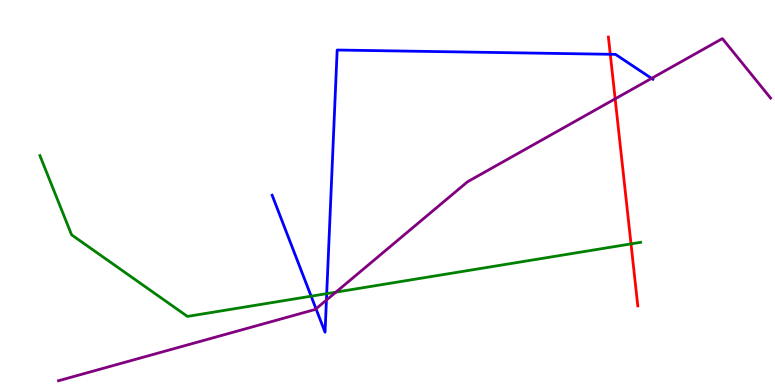[{'lines': ['blue', 'red'], 'intersections': [{'x': 7.87, 'y': 8.59}]}, {'lines': ['green', 'red'], 'intersections': [{'x': 8.14, 'y': 3.67}]}, {'lines': ['purple', 'red'], 'intersections': [{'x': 7.94, 'y': 7.43}]}, {'lines': ['blue', 'green'], 'intersections': [{'x': 4.01, 'y': 2.31}, {'x': 4.22, 'y': 2.37}]}, {'lines': ['blue', 'purple'], 'intersections': [{'x': 4.08, 'y': 1.98}, {'x': 4.21, 'y': 2.21}, {'x': 8.41, 'y': 7.96}]}, {'lines': ['green', 'purple'], 'intersections': [{'x': 4.33, 'y': 2.41}]}]